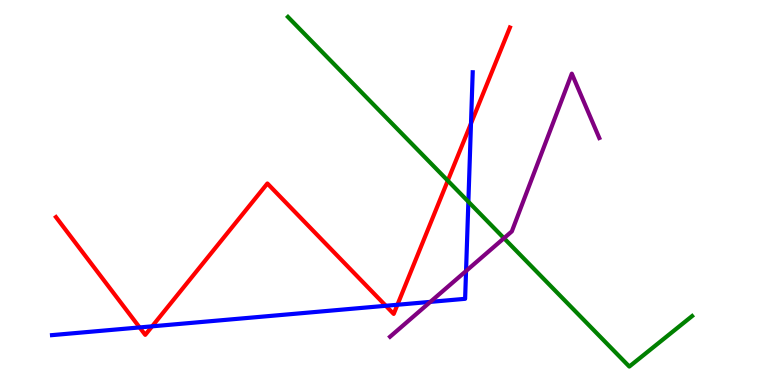[{'lines': ['blue', 'red'], 'intersections': [{'x': 1.8, 'y': 1.5}, {'x': 1.96, 'y': 1.52}, {'x': 4.98, 'y': 2.06}, {'x': 5.13, 'y': 2.08}, {'x': 6.08, 'y': 6.79}]}, {'lines': ['green', 'red'], 'intersections': [{'x': 5.78, 'y': 5.31}]}, {'lines': ['purple', 'red'], 'intersections': []}, {'lines': ['blue', 'green'], 'intersections': [{'x': 6.04, 'y': 4.76}]}, {'lines': ['blue', 'purple'], 'intersections': [{'x': 5.55, 'y': 2.16}, {'x': 6.01, 'y': 2.96}]}, {'lines': ['green', 'purple'], 'intersections': [{'x': 6.5, 'y': 3.81}]}]